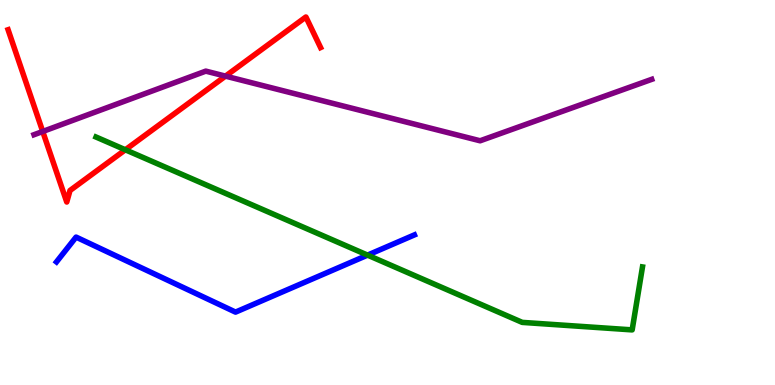[{'lines': ['blue', 'red'], 'intersections': []}, {'lines': ['green', 'red'], 'intersections': [{'x': 1.62, 'y': 6.11}]}, {'lines': ['purple', 'red'], 'intersections': [{'x': 0.551, 'y': 6.58}, {'x': 2.91, 'y': 8.02}]}, {'lines': ['blue', 'green'], 'intersections': [{'x': 4.74, 'y': 3.37}]}, {'lines': ['blue', 'purple'], 'intersections': []}, {'lines': ['green', 'purple'], 'intersections': []}]